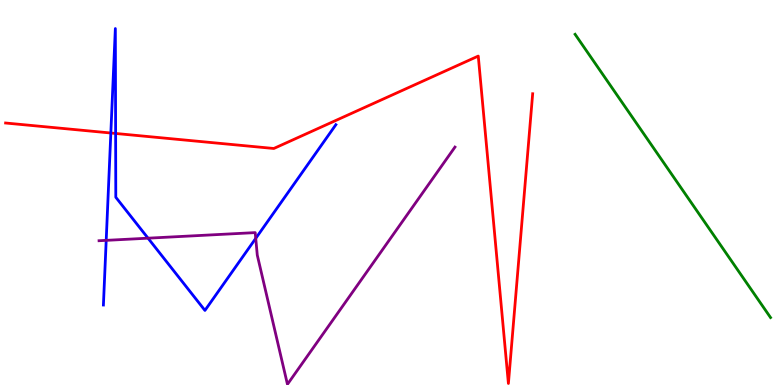[{'lines': ['blue', 'red'], 'intersections': [{'x': 1.43, 'y': 6.55}, {'x': 1.49, 'y': 6.53}]}, {'lines': ['green', 'red'], 'intersections': []}, {'lines': ['purple', 'red'], 'intersections': []}, {'lines': ['blue', 'green'], 'intersections': []}, {'lines': ['blue', 'purple'], 'intersections': [{'x': 1.37, 'y': 3.76}, {'x': 1.91, 'y': 3.81}, {'x': 3.3, 'y': 3.81}]}, {'lines': ['green', 'purple'], 'intersections': []}]